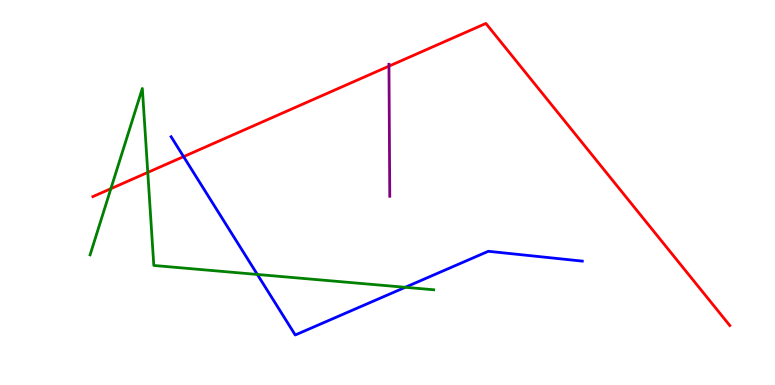[{'lines': ['blue', 'red'], 'intersections': [{'x': 2.37, 'y': 5.93}]}, {'lines': ['green', 'red'], 'intersections': [{'x': 1.43, 'y': 5.1}, {'x': 1.91, 'y': 5.52}]}, {'lines': ['purple', 'red'], 'intersections': [{'x': 5.02, 'y': 8.28}]}, {'lines': ['blue', 'green'], 'intersections': [{'x': 3.32, 'y': 2.87}, {'x': 5.23, 'y': 2.54}]}, {'lines': ['blue', 'purple'], 'intersections': []}, {'lines': ['green', 'purple'], 'intersections': []}]